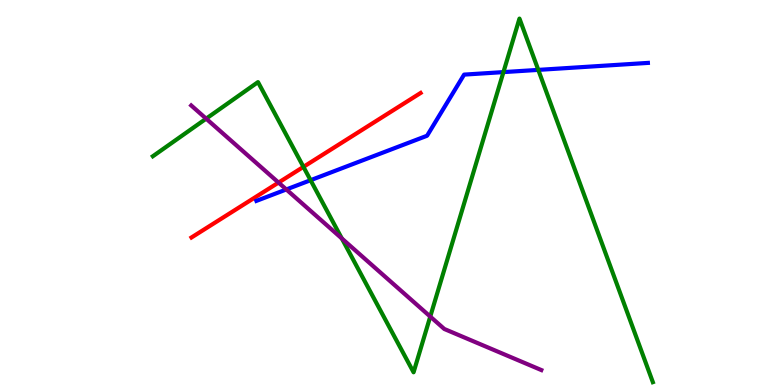[{'lines': ['blue', 'red'], 'intersections': []}, {'lines': ['green', 'red'], 'intersections': [{'x': 3.92, 'y': 5.67}]}, {'lines': ['purple', 'red'], 'intersections': [{'x': 3.59, 'y': 5.26}]}, {'lines': ['blue', 'green'], 'intersections': [{'x': 4.01, 'y': 5.32}, {'x': 6.5, 'y': 8.13}, {'x': 6.95, 'y': 8.18}]}, {'lines': ['blue', 'purple'], 'intersections': [{'x': 3.69, 'y': 5.08}]}, {'lines': ['green', 'purple'], 'intersections': [{'x': 2.66, 'y': 6.92}, {'x': 4.41, 'y': 3.81}, {'x': 5.55, 'y': 1.78}]}]